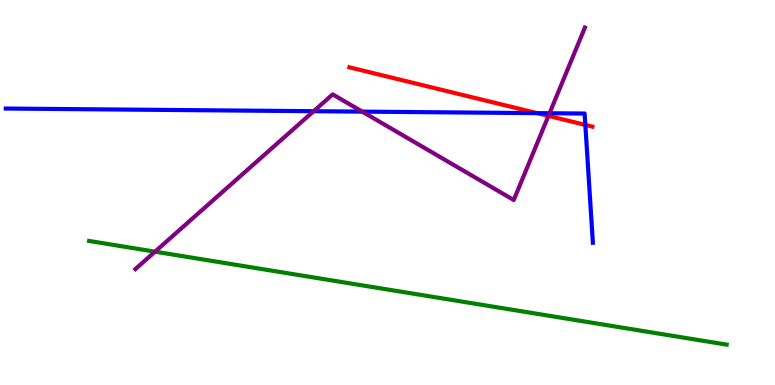[{'lines': ['blue', 'red'], 'intersections': [{'x': 6.93, 'y': 7.06}, {'x': 7.55, 'y': 6.76}]}, {'lines': ['green', 'red'], 'intersections': []}, {'lines': ['purple', 'red'], 'intersections': [{'x': 7.08, 'y': 6.99}]}, {'lines': ['blue', 'green'], 'intersections': []}, {'lines': ['blue', 'purple'], 'intersections': [{'x': 4.05, 'y': 7.11}, {'x': 4.67, 'y': 7.1}, {'x': 7.09, 'y': 7.06}]}, {'lines': ['green', 'purple'], 'intersections': [{'x': 2.0, 'y': 3.46}]}]